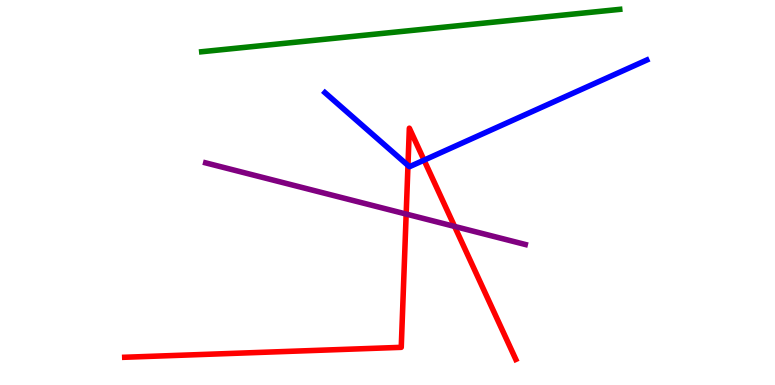[{'lines': ['blue', 'red'], 'intersections': [{'x': 5.26, 'y': 5.7}, {'x': 5.47, 'y': 5.84}]}, {'lines': ['green', 'red'], 'intersections': []}, {'lines': ['purple', 'red'], 'intersections': [{'x': 5.24, 'y': 4.44}, {'x': 5.87, 'y': 4.12}]}, {'lines': ['blue', 'green'], 'intersections': []}, {'lines': ['blue', 'purple'], 'intersections': []}, {'lines': ['green', 'purple'], 'intersections': []}]